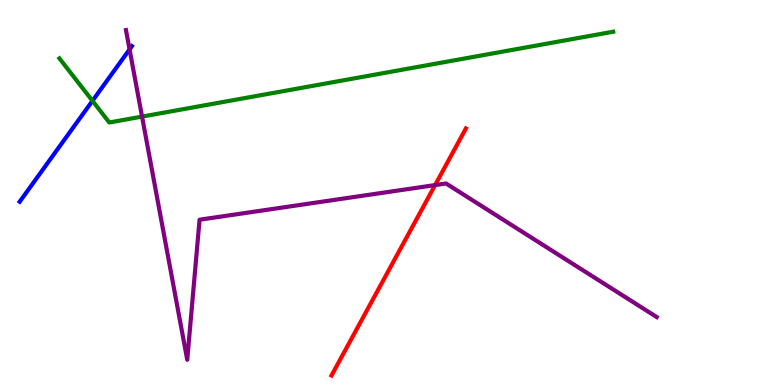[{'lines': ['blue', 'red'], 'intersections': []}, {'lines': ['green', 'red'], 'intersections': []}, {'lines': ['purple', 'red'], 'intersections': [{'x': 5.61, 'y': 5.19}]}, {'lines': ['blue', 'green'], 'intersections': [{'x': 1.19, 'y': 7.38}]}, {'lines': ['blue', 'purple'], 'intersections': [{'x': 1.67, 'y': 8.72}]}, {'lines': ['green', 'purple'], 'intersections': [{'x': 1.83, 'y': 6.97}]}]